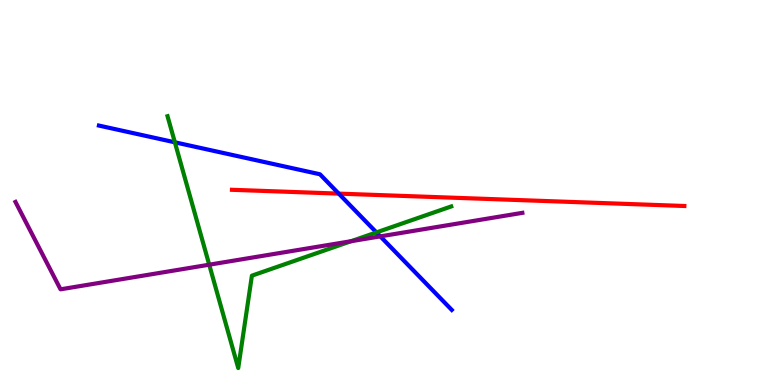[{'lines': ['blue', 'red'], 'intersections': [{'x': 4.37, 'y': 4.97}]}, {'lines': ['green', 'red'], 'intersections': []}, {'lines': ['purple', 'red'], 'intersections': []}, {'lines': ['blue', 'green'], 'intersections': [{'x': 2.26, 'y': 6.3}, {'x': 4.86, 'y': 3.96}]}, {'lines': ['blue', 'purple'], 'intersections': [{'x': 4.91, 'y': 3.86}]}, {'lines': ['green', 'purple'], 'intersections': [{'x': 2.7, 'y': 3.12}, {'x': 4.53, 'y': 3.73}]}]